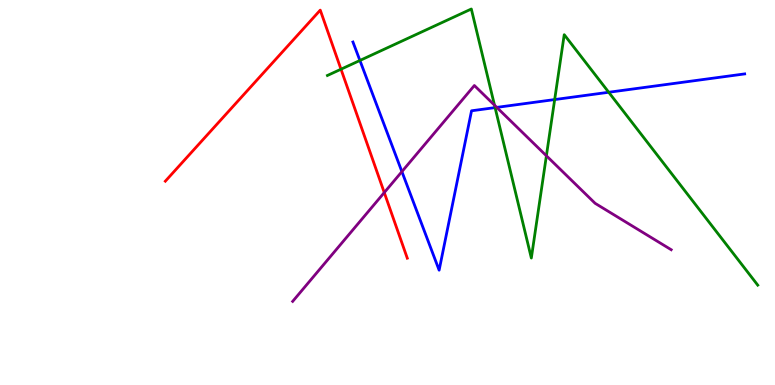[{'lines': ['blue', 'red'], 'intersections': []}, {'lines': ['green', 'red'], 'intersections': [{'x': 4.4, 'y': 8.2}]}, {'lines': ['purple', 'red'], 'intersections': [{'x': 4.96, 'y': 5.0}]}, {'lines': ['blue', 'green'], 'intersections': [{'x': 4.64, 'y': 8.43}, {'x': 6.39, 'y': 7.2}, {'x': 7.16, 'y': 7.41}, {'x': 7.85, 'y': 7.6}]}, {'lines': ['blue', 'purple'], 'intersections': [{'x': 5.19, 'y': 5.54}, {'x': 6.41, 'y': 7.21}]}, {'lines': ['green', 'purple'], 'intersections': [{'x': 6.38, 'y': 7.27}, {'x': 7.05, 'y': 5.95}]}]